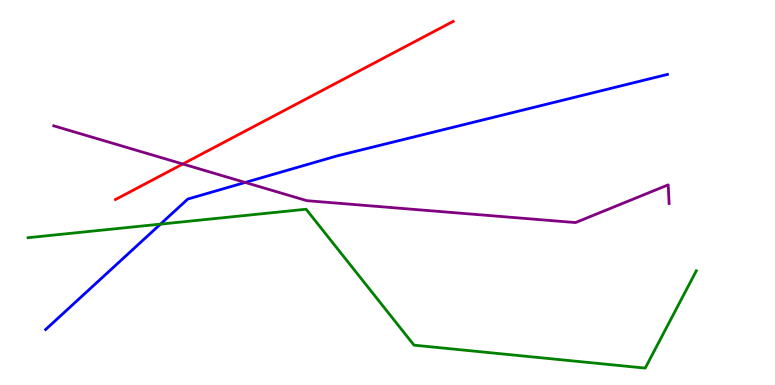[{'lines': ['blue', 'red'], 'intersections': []}, {'lines': ['green', 'red'], 'intersections': []}, {'lines': ['purple', 'red'], 'intersections': [{'x': 2.36, 'y': 5.74}]}, {'lines': ['blue', 'green'], 'intersections': [{'x': 2.07, 'y': 4.18}]}, {'lines': ['blue', 'purple'], 'intersections': [{'x': 3.16, 'y': 5.26}]}, {'lines': ['green', 'purple'], 'intersections': []}]